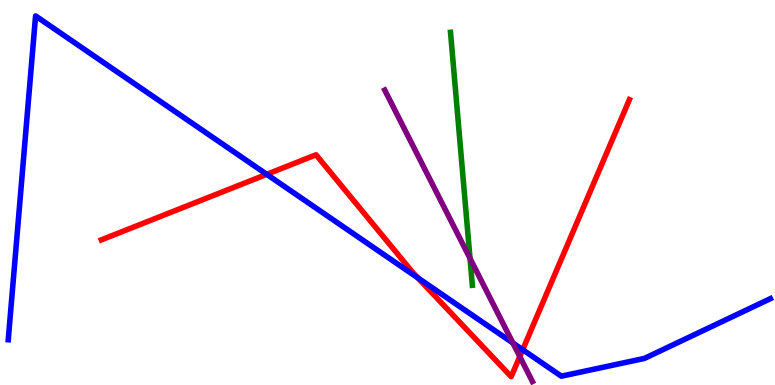[{'lines': ['blue', 'red'], 'intersections': [{'x': 3.44, 'y': 5.47}, {'x': 5.39, 'y': 2.78}, {'x': 6.74, 'y': 0.917}]}, {'lines': ['green', 'red'], 'intersections': []}, {'lines': ['purple', 'red'], 'intersections': [{'x': 6.71, 'y': 0.739}]}, {'lines': ['blue', 'green'], 'intersections': []}, {'lines': ['blue', 'purple'], 'intersections': [{'x': 6.62, 'y': 1.09}]}, {'lines': ['green', 'purple'], 'intersections': [{'x': 6.06, 'y': 3.29}]}]